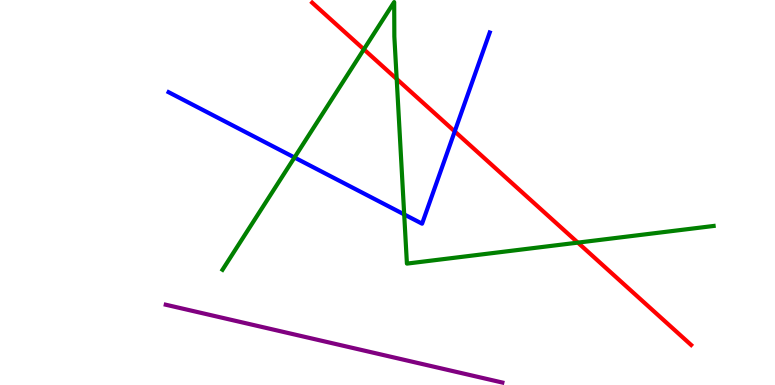[{'lines': ['blue', 'red'], 'intersections': [{'x': 5.87, 'y': 6.59}]}, {'lines': ['green', 'red'], 'intersections': [{'x': 4.69, 'y': 8.72}, {'x': 5.12, 'y': 7.95}, {'x': 7.46, 'y': 3.7}]}, {'lines': ['purple', 'red'], 'intersections': []}, {'lines': ['blue', 'green'], 'intersections': [{'x': 3.8, 'y': 5.91}, {'x': 5.22, 'y': 4.43}]}, {'lines': ['blue', 'purple'], 'intersections': []}, {'lines': ['green', 'purple'], 'intersections': []}]